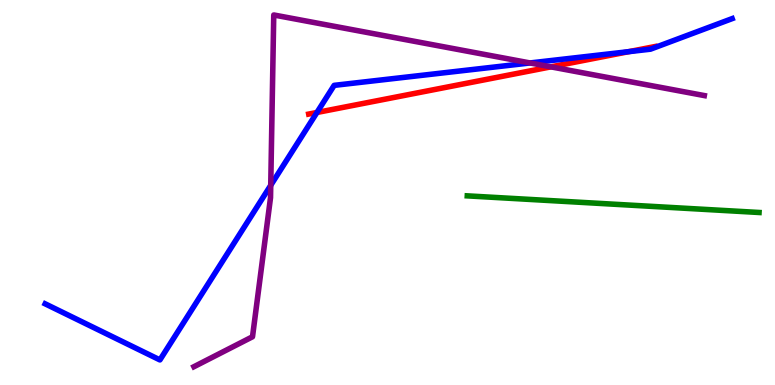[{'lines': ['blue', 'red'], 'intersections': [{'x': 4.09, 'y': 7.08}, {'x': 8.11, 'y': 8.66}]}, {'lines': ['green', 'red'], 'intersections': []}, {'lines': ['purple', 'red'], 'intersections': [{'x': 7.11, 'y': 8.26}]}, {'lines': ['blue', 'green'], 'intersections': []}, {'lines': ['blue', 'purple'], 'intersections': [{'x': 3.49, 'y': 5.19}, {'x': 6.84, 'y': 8.36}]}, {'lines': ['green', 'purple'], 'intersections': []}]